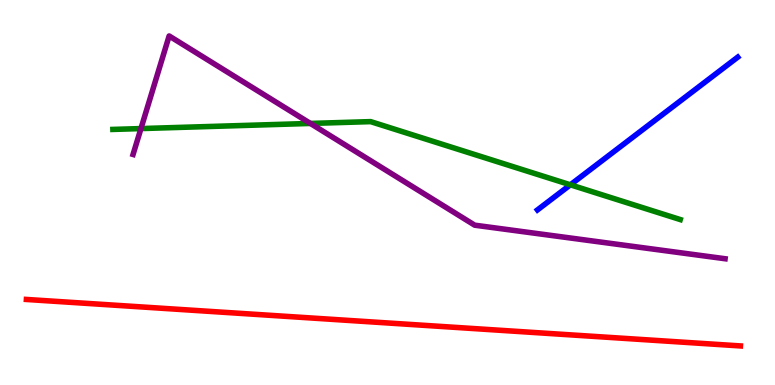[{'lines': ['blue', 'red'], 'intersections': []}, {'lines': ['green', 'red'], 'intersections': []}, {'lines': ['purple', 'red'], 'intersections': []}, {'lines': ['blue', 'green'], 'intersections': [{'x': 7.36, 'y': 5.2}]}, {'lines': ['blue', 'purple'], 'intersections': []}, {'lines': ['green', 'purple'], 'intersections': [{'x': 1.82, 'y': 6.66}, {'x': 4.01, 'y': 6.79}]}]